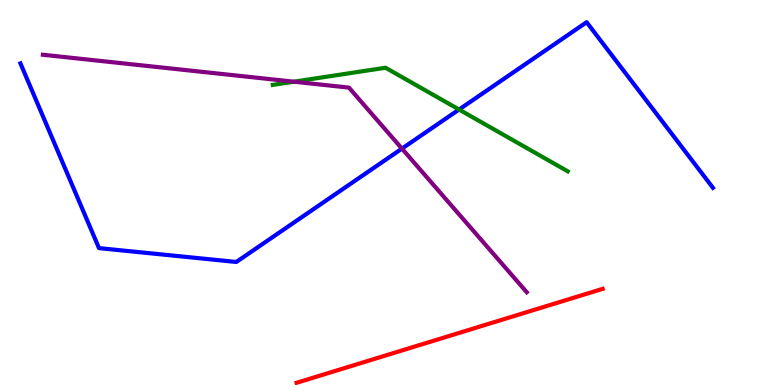[{'lines': ['blue', 'red'], 'intersections': []}, {'lines': ['green', 'red'], 'intersections': []}, {'lines': ['purple', 'red'], 'intersections': []}, {'lines': ['blue', 'green'], 'intersections': [{'x': 5.92, 'y': 7.16}]}, {'lines': ['blue', 'purple'], 'intersections': [{'x': 5.19, 'y': 6.14}]}, {'lines': ['green', 'purple'], 'intersections': [{'x': 3.79, 'y': 7.88}]}]